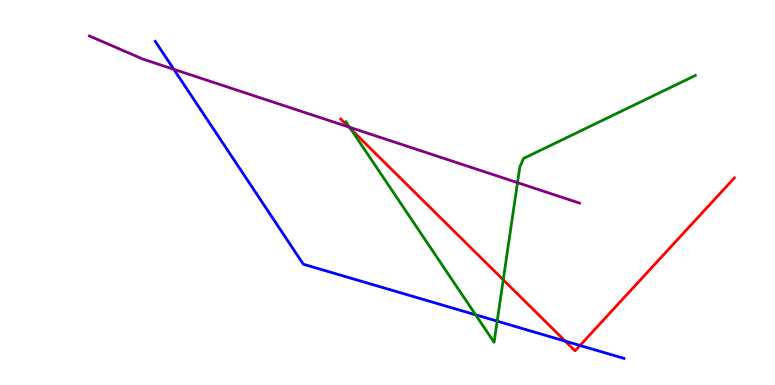[{'lines': ['blue', 'red'], 'intersections': [{'x': 7.29, 'y': 1.14}, {'x': 7.48, 'y': 1.03}]}, {'lines': ['green', 'red'], 'intersections': [{'x': 4.53, 'y': 6.65}, {'x': 6.49, 'y': 2.73}]}, {'lines': ['purple', 'red'], 'intersections': [{'x': 4.5, 'y': 6.7}]}, {'lines': ['blue', 'green'], 'intersections': [{'x': 6.14, 'y': 1.82}, {'x': 6.42, 'y': 1.66}]}, {'lines': ['blue', 'purple'], 'intersections': [{'x': 2.24, 'y': 8.2}]}, {'lines': ['green', 'purple'], 'intersections': [{'x': 4.51, 'y': 6.69}, {'x': 6.68, 'y': 5.26}]}]